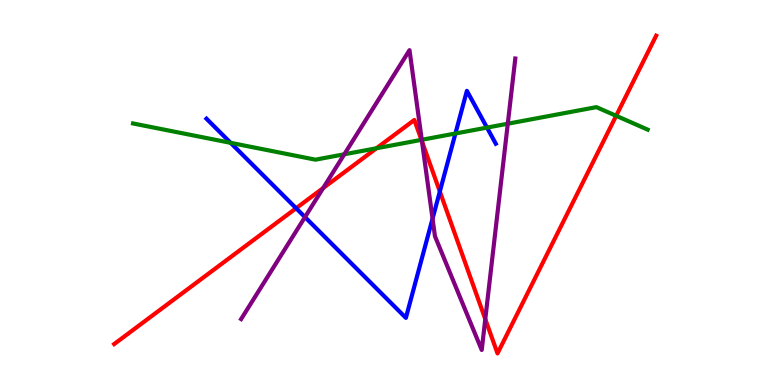[{'lines': ['blue', 'red'], 'intersections': [{'x': 3.82, 'y': 4.59}, {'x': 5.68, 'y': 5.03}]}, {'lines': ['green', 'red'], 'intersections': [{'x': 4.86, 'y': 6.15}, {'x': 5.44, 'y': 6.37}, {'x': 7.95, 'y': 6.99}]}, {'lines': ['purple', 'red'], 'intersections': [{'x': 4.17, 'y': 5.12}, {'x': 5.45, 'y': 6.33}, {'x': 6.26, 'y': 1.71}]}, {'lines': ['blue', 'green'], 'intersections': [{'x': 2.98, 'y': 6.29}, {'x': 5.88, 'y': 6.53}, {'x': 6.28, 'y': 6.69}]}, {'lines': ['blue', 'purple'], 'intersections': [{'x': 3.94, 'y': 4.36}, {'x': 5.58, 'y': 4.32}]}, {'lines': ['green', 'purple'], 'intersections': [{'x': 4.44, 'y': 5.99}, {'x': 5.44, 'y': 6.37}, {'x': 6.55, 'y': 6.79}]}]